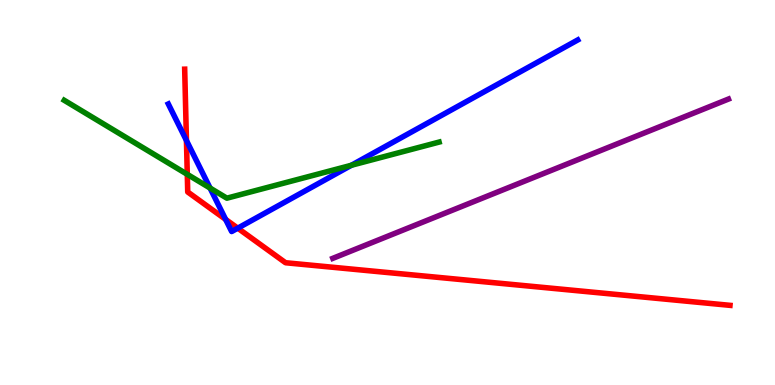[{'lines': ['blue', 'red'], 'intersections': [{'x': 2.41, 'y': 6.35}, {'x': 2.91, 'y': 4.3}, {'x': 3.07, 'y': 4.07}]}, {'lines': ['green', 'red'], 'intersections': [{'x': 2.42, 'y': 5.47}]}, {'lines': ['purple', 'red'], 'intersections': []}, {'lines': ['blue', 'green'], 'intersections': [{'x': 2.71, 'y': 5.12}, {'x': 4.53, 'y': 5.71}]}, {'lines': ['blue', 'purple'], 'intersections': []}, {'lines': ['green', 'purple'], 'intersections': []}]